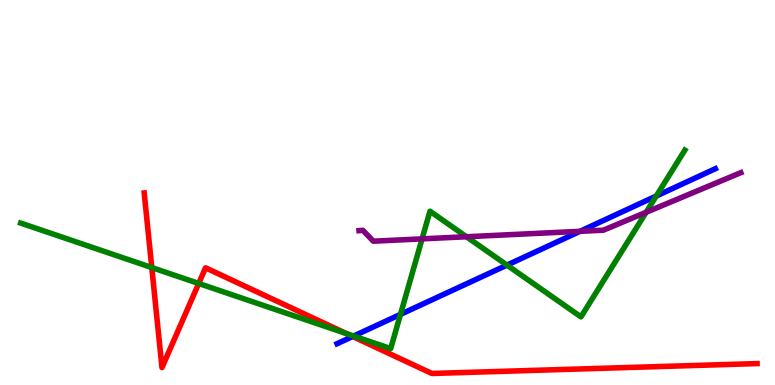[{'lines': ['blue', 'red'], 'intersections': [{'x': 4.55, 'y': 1.26}]}, {'lines': ['green', 'red'], 'intersections': [{'x': 1.96, 'y': 3.05}, {'x': 2.56, 'y': 2.64}, {'x': 4.47, 'y': 1.34}]}, {'lines': ['purple', 'red'], 'intersections': []}, {'lines': ['blue', 'green'], 'intersections': [{'x': 4.56, 'y': 1.27}, {'x': 5.17, 'y': 1.83}, {'x': 6.54, 'y': 3.11}, {'x': 8.47, 'y': 4.91}]}, {'lines': ['blue', 'purple'], 'intersections': [{'x': 7.48, 'y': 3.99}]}, {'lines': ['green', 'purple'], 'intersections': [{'x': 5.45, 'y': 3.8}, {'x': 6.02, 'y': 3.85}, {'x': 8.34, 'y': 4.49}]}]